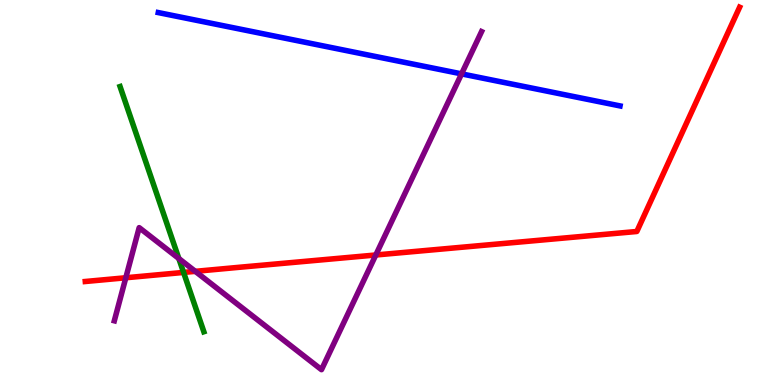[{'lines': ['blue', 'red'], 'intersections': []}, {'lines': ['green', 'red'], 'intersections': [{'x': 2.37, 'y': 2.92}]}, {'lines': ['purple', 'red'], 'intersections': [{'x': 1.62, 'y': 2.79}, {'x': 2.52, 'y': 2.95}, {'x': 4.85, 'y': 3.38}]}, {'lines': ['blue', 'green'], 'intersections': []}, {'lines': ['blue', 'purple'], 'intersections': [{'x': 5.96, 'y': 8.08}]}, {'lines': ['green', 'purple'], 'intersections': [{'x': 2.31, 'y': 3.28}]}]